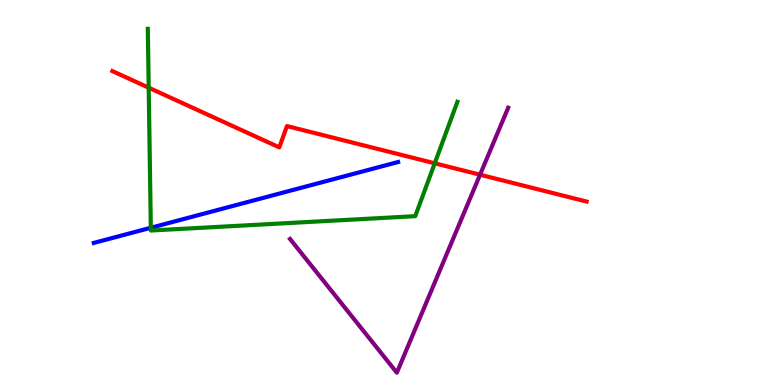[{'lines': ['blue', 'red'], 'intersections': []}, {'lines': ['green', 'red'], 'intersections': [{'x': 1.92, 'y': 7.72}, {'x': 5.61, 'y': 5.76}]}, {'lines': ['purple', 'red'], 'intersections': [{'x': 6.19, 'y': 5.46}]}, {'lines': ['blue', 'green'], 'intersections': [{'x': 1.95, 'y': 4.08}]}, {'lines': ['blue', 'purple'], 'intersections': []}, {'lines': ['green', 'purple'], 'intersections': []}]